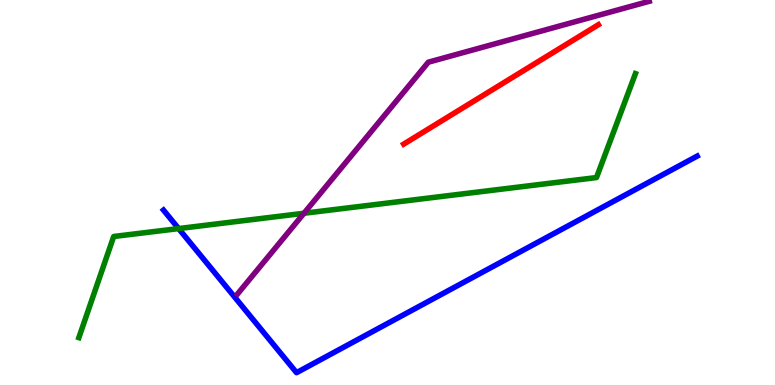[{'lines': ['blue', 'red'], 'intersections': []}, {'lines': ['green', 'red'], 'intersections': []}, {'lines': ['purple', 'red'], 'intersections': []}, {'lines': ['blue', 'green'], 'intersections': [{'x': 2.3, 'y': 4.06}]}, {'lines': ['blue', 'purple'], 'intersections': []}, {'lines': ['green', 'purple'], 'intersections': [{'x': 3.92, 'y': 4.46}]}]